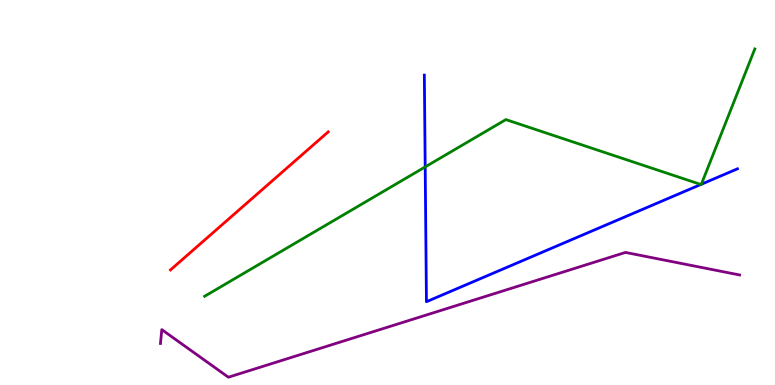[{'lines': ['blue', 'red'], 'intersections': []}, {'lines': ['green', 'red'], 'intersections': []}, {'lines': ['purple', 'red'], 'intersections': []}, {'lines': ['blue', 'green'], 'intersections': [{'x': 5.49, 'y': 5.66}, {'x': 9.04, 'y': 5.21}, {'x': 9.05, 'y': 5.21}]}, {'lines': ['blue', 'purple'], 'intersections': []}, {'lines': ['green', 'purple'], 'intersections': []}]